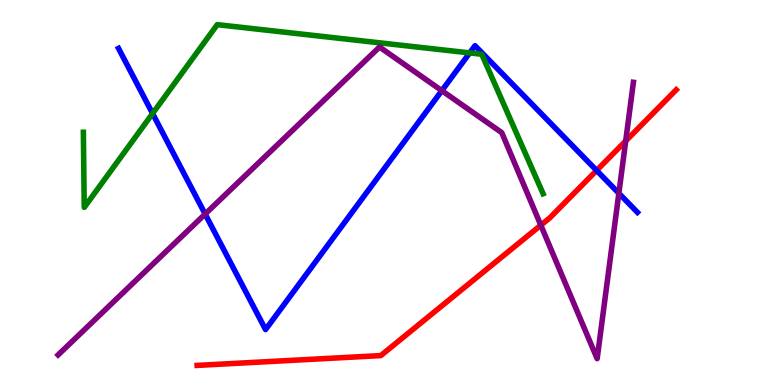[{'lines': ['blue', 'red'], 'intersections': [{'x': 7.7, 'y': 5.57}]}, {'lines': ['green', 'red'], 'intersections': []}, {'lines': ['purple', 'red'], 'intersections': [{'x': 6.98, 'y': 4.15}, {'x': 8.07, 'y': 6.34}]}, {'lines': ['blue', 'green'], 'intersections': [{'x': 1.97, 'y': 7.05}, {'x': 6.06, 'y': 8.63}]}, {'lines': ['blue', 'purple'], 'intersections': [{'x': 2.65, 'y': 4.44}, {'x': 5.7, 'y': 7.65}, {'x': 7.99, 'y': 4.98}]}, {'lines': ['green', 'purple'], 'intersections': []}]